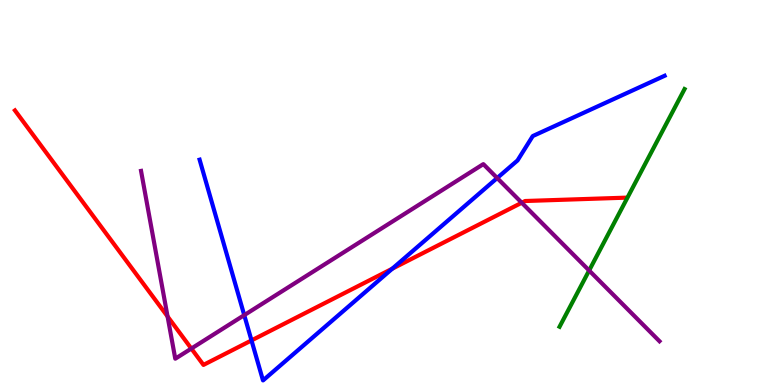[{'lines': ['blue', 'red'], 'intersections': [{'x': 3.25, 'y': 1.16}, {'x': 5.06, 'y': 3.02}]}, {'lines': ['green', 'red'], 'intersections': []}, {'lines': ['purple', 'red'], 'intersections': [{'x': 2.16, 'y': 1.78}, {'x': 2.47, 'y': 0.947}, {'x': 6.73, 'y': 4.73}]}, {'lines': ['blue', 'green'], 'intersections': []}, {'lines': ['blue', 'purple'], 'intersections': [{'x': 3.15, 'y': 1.81}, {'x': 6.42, 'y': 5.38}]}, {'lines': ['green', 'purple'], 'intersections': [{'x': 7.6, 'y': 2.97}]}]